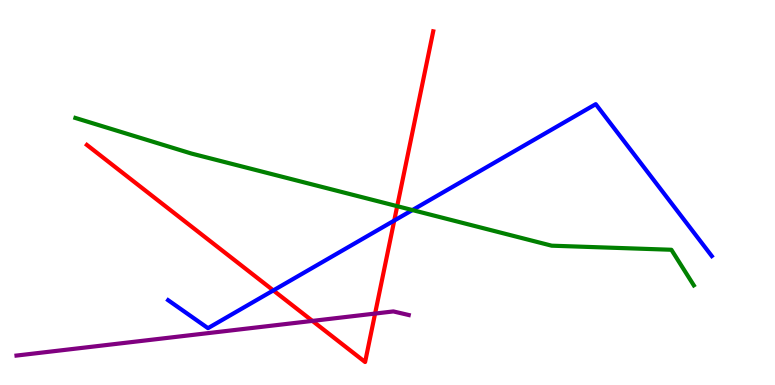[{'lines': ['blue', 'red'], 'intersections': [{'x': 3.53, 'y': 2.46}, {'x': 5.09, 'y': 4.27}]}, {'lines': ['green', 'red'], 'intersections': [{'x': 5.13, 'y': 4.64}]}, {'lines': ['purple', 'red'], 'intersections': [{'x': 4.03, 'y': 1.66}, {'x': 4.84, 'y': 1.86}]}, {'lines': ['blue', 'green'], 'intersections': [{'x': 5.32, 'y': 4.54}]}, {'lines': ['blue', 'purple'], 'intersections': []}, {'lines': ['green', 'purple'], 'intersections': []}]